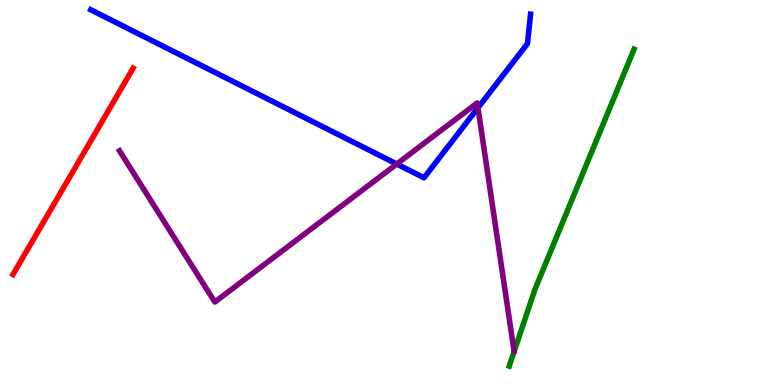[{'lines': ['blue', 'red'], 'intersections': []}, {'lines': ['green', 'red'], 'intersections': []}, {'lines': ['purple', 'red'], 'intersections': []}, {'lines': ['blue', 'green'], 'intersections': []}, {'lines': ['blue', 'purple'], 'intersections': [{'x': 5.12, 'y': 5.74}, {'x': 6.17, 'y': 7.2}]}, {'lines': ['green', 'purple'], 'intersections': []}]